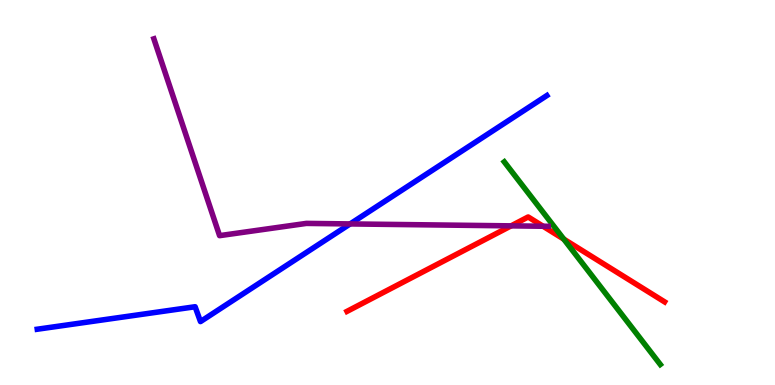[{'lines': ['blue', 'red'], 'intersections': []}, {'lines': ['green', 'red'], 'intersections': [{'x': 7.27, 'y': 3.79}]}, {'lines': ['purple', 'red'], 'intersections': [{'x': 6.59, 'y': 4.13}, {'x': 7.01, 'y': 4.12}]}, {'lines': ['blue', 'green'], 'intersections': []}, {'lines': ['blue', 'purple'], 'intersections': [{'x': 4.52, 'y': 4.18}]}, {'lines': ['green', 'purple'], 'intersections': []}]